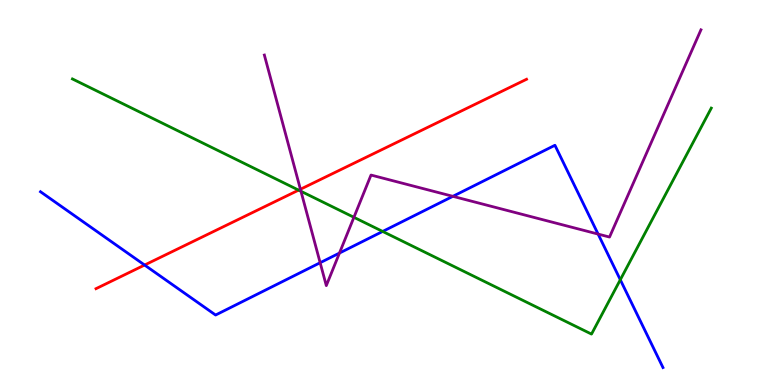[{'lines': ['blue', 'red'], 'intersections': [{'x': 1.87, 'y': 3.12}]}, {'lines': ['green', 'red'], 'intersections': [{'x': 3.85, 'y': 5.06}]}, {'lines': ['purple', 'red'], 'intersections': [{'x': 3.88, 'y': 5.08}]}, {'lines': ['blue', 'green'], 'intersections': [{'x': 4.94, 'y': 3.99}, {'x': 8.0, 'y': 2.73}]}, {'lines': ['blue', 'purple'], 'intersections': [{'x': 4.13, 'y': 3.18}, {'x': 4.38, 'y': 3.43}, {'x': 5.84, 'y': 4.9}, {'x': 7.72, 'y': 3.92}]}, {'lines': ['green', 'purple'], 'intersections': [{'x': 3.88, 'y': 5.03}, {'x': 4.57, 'y': 4.36}]}]